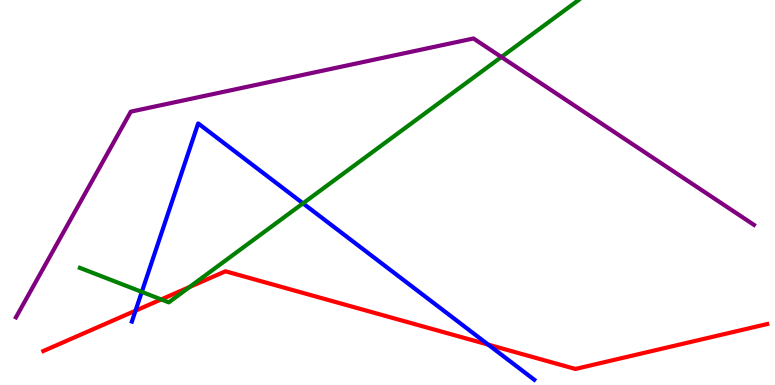[{'lines': ['blue', 'red'], 'intersections': [{'x': 1.75, 'y': 1.93}, {'x': 6.3, 'y': 1.05}]}, {'lines': ['green', 'red'], 'intersections': [{'x': 2.08, 'y': 2.22}, {'x': 2.45, 'y': 2.55}]}, {'lines': ['purple', 'red'], 'intersections': []}, {'lines': ['blue', 'green'], 'intersections': [{'x': 1.83, 'y': 2.42}, {'x': 3.91, 'y': 4.72}]}, {'lines': ['blue', 'purple'], 'intersections': []}, {'lines': ['green', 'purple'], 'intersections': [{'x': 6.47, 'y': 8.52}]}]